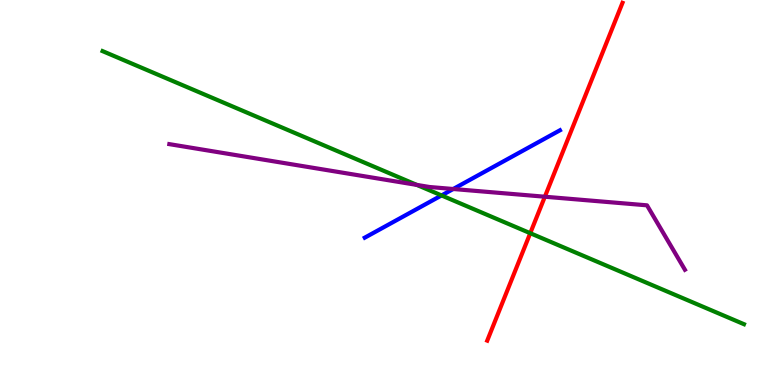[{'lines': ['blue', 'red'], 'intersections': []}, {'lines': ['green', 'red'], 'intersections': [{'x': 6.84, 'y': 3.94}]}, {'lines': ['purple', 'red'], 'intersections': [{'x': 7.03, 'y': 4.89}]}, {'lines': ['blue', 'green'], 'intersections': [{'x': 5.7, 'y': 4.92}]}, {'lines': ['blue', 'purple'], 'intersections': [{'x': 5.85, 'y': 5.09}]}, {'lines': ['green', 'purple'], 'intersections': [{'x': 5.38, 'y': 5.2}]}]